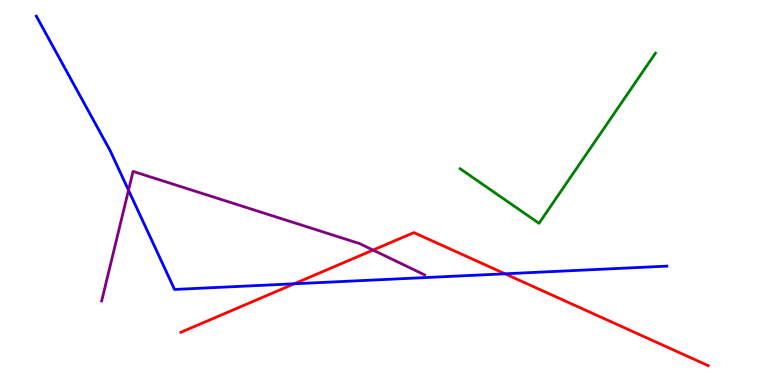[{'lines': ['blue', 'red'], 'intersections': [{'x': 3.8, 'y': 2.63}, {'x': 6.52, 'y': 2.89}]}, {'lines': ['green', 'red'], 'intersections': []}, {'lines': ['purple', 'red'], 'intersections': [{'x': 4.81, 'y': 3.5}]}, {'lines': ['blue', 'green'], 'intersections': []}, {'lines': ['blue', 'purple'], 'intersections': [{'x': 1.66, 'y': 5.06}]}, {'lines': ['green', 'purple'], 'intersections': []}]